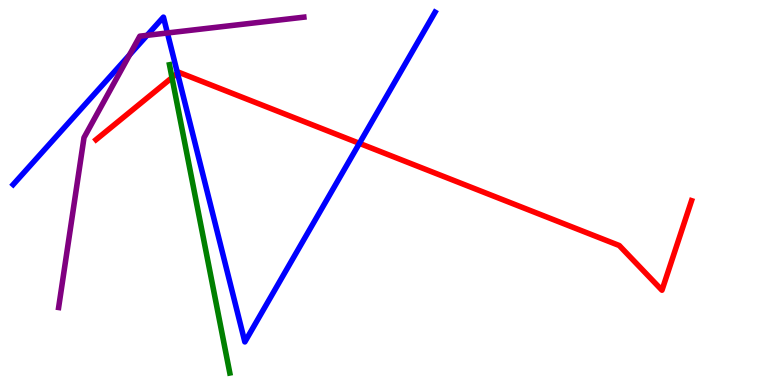[{'lines': ['blue', 'red'], 'intersections': [{'x': 2.29, 'y': 8.1}, {'x': 4.64, 'y': 6.28}]}, {'lines': ['green', 'red'], 'intersections': [{'x': 2.22, 'y': 7.98}]}, {'lines': ['purple', 'red'], 'intersections': []}, {'lines': ['blue', 'green'], 'intersections': []}, {'lines': ['blue', 'purple'], 'intersections': [{'x': 1.67, 'y': 8.57}, {'x': 1.9, 'y': 9.08}, {'x': 2.16, 'y': 9.14}]}, {'lines': ['green', 'purple'], 'intersections': []}]